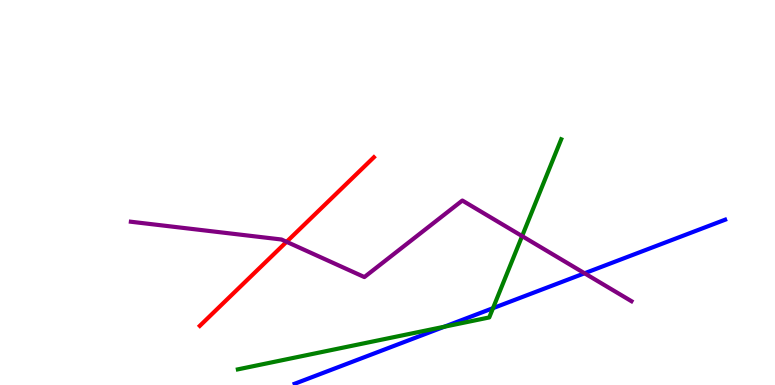[{'lines': ['blue', 'red'], 'intersections': []}, {'lines': ['green', 'red'], 'intersections': []}, {'lines': ['purple', 'red'], 'intersections': [{'x': 3.7, 'y': 3.72}]}, {'lines': ['blue', 'green'], 'intersections': [{'x': 5.73, 'y': 1.51}, {'x': 6.36, 'y': 2.0}]}, {'lines': ['blue', 'purple'], 'intersections': [{'x': 7.54, 'y': 2.9}]}, {'lines': ['green', 'purple'], 'intersections': [{'x': 6.74, 'y': 3.87}]}]